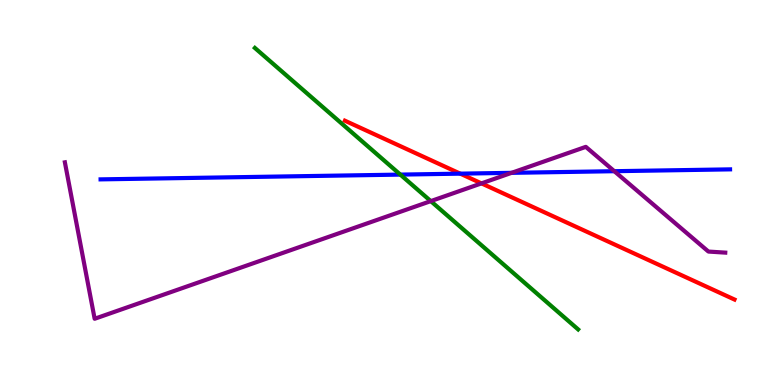[{'lines': ['blue', 'red'], 'intersections': [{'x': 5.94, 'y': 5.49}]}, {'lines': ['green', 'red'], 'intersections': []}, {'lines': ['purple', 'red'], 'intersections': [{'x': 6.21, 'y': 5.24}]}, {'lines': ['blue', 'green'], 'intersections': [{'x': 5.17, 'y': 5.46}]}, {'lines': ['blue', 'purple'], 'intersections': [{'x': 6.6, 'y': 5.51}, {'x': 7.93, 'y': 5.55}]}, {'lines': ['green', 'purple'], 'intersections': [{'x': 5.56, 'y': 4.78}]}]